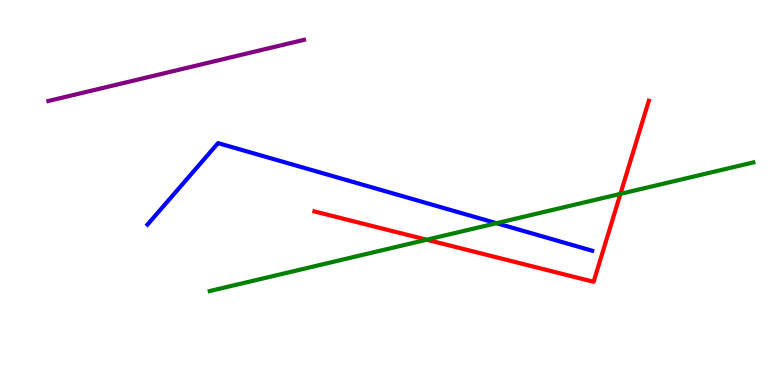[{'lines': ['blue', 'red'], 'intersections': []}, {'lines': ['green', 'red'], 'intersections': [{'x': 5.51, 'y': 3.77}, {'x': 8.01, 'y': 4.96}]}, {'lines': ['purple', 'red'], 'intersections': []}, {'lines': ['blue', 'green'], 'intersections': [{'x': 6.41, 'y': 4.2}]}, {'lines': ['blue', 'purple'], 'intersections': []}, {'lines': ['green', 'purple'], 'intersections': []}]